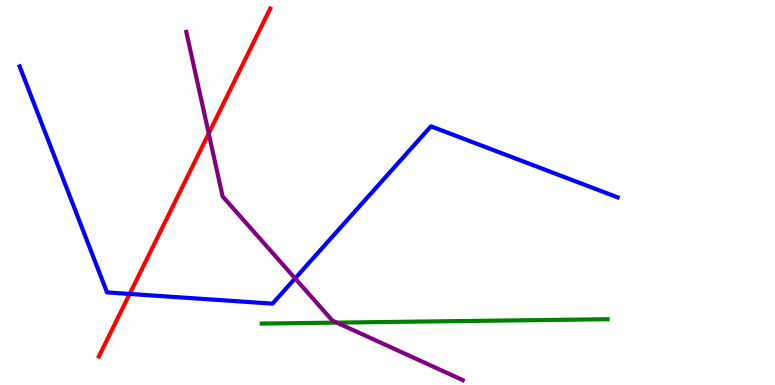[{'lines': ['blue', 'red'], 'intersections': [{'x': 1.67, 'y': 2.36}]}, {'lines': ['green', 'red'], 'intersections': []}, {'lines': ['purple', 'red'], 'intersections': [{'x': 2.69, 'y': 6.53}]}, {'lines': ['blue', 'green'], 'intersections': []}, {'lines': ['blue', 'purple'], 'intersections': [{'x': 3.81, 'y': 2.77}]}, {'lines': ['green', 'purple'], 'intersections': [{'x': 4.35, 'y': 1.62}]}]